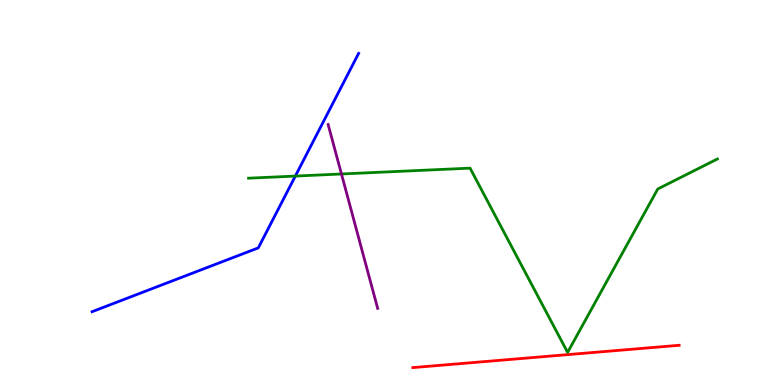[{'lines': ['blue', 'red'], 'intersections': []}, {'lines': ['green', 'red'], 'intersections': []}, {'lines': ['purple', 'red'], 'intersections': []}, {'lines': ['blue', 'green'], 'intersections': [{'x': 3.81, 'y': 5.43}]}, {'lines': ['blue', 'purple'], 'intersections': []}, {'lines': ['green', 'purple'], 'intersections': [{'x': 4.41, 'y': 5.48}]}]